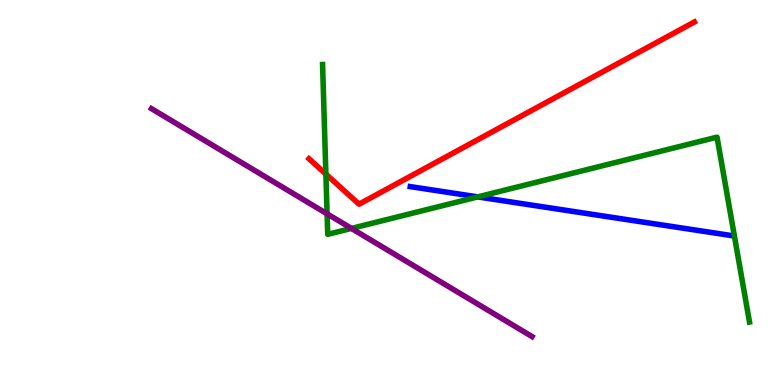[{'lines': ['blue', 'red'], 'intersections': []}, {'lines': ['green', 'red'], 'intersections': [{'x': 4.21, 'y': 5.48}]}, {'lines': ['purple', 'red'], 'intersections': []}, {'lines': ['blue', 'green'], 'intersections': [{'x': 6.16, 'y': 4.89}]}, {'lines': ['blue', 'purple'], 'intersections': []}, {'lines': ['green', 'purple'], 'intersections': [{'x': 4.22, 'y': 4.45}, {'x': 4.53, 'y': 4.07}]}]